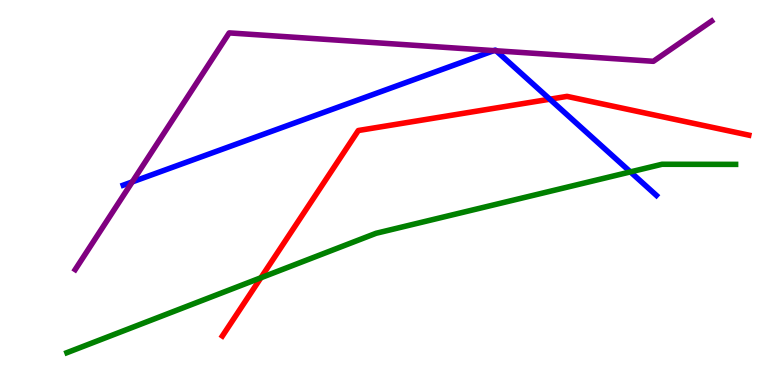[{'lines': ['blue', 'red'], 'intersections': [{'x': 7.09, 'y': 7.42}]}, {'lines': ['green', 'red'], 'intersections': [{'x': 3.37, 'y': 2.79}]}, {'lines': ['purple', 'red'], 'intersections': []}, {'lines': ['blue', 'green'], 'intersections': [{'x': 8.13, 'y': 5.54}]}, {'lines': ['blue', 'purple'], 'intersections': [{'x': 1.71, 'y': 5.28}, {'x': 6.37, 'y': 8.68}, {'x': 6.4, 'y': 8.68}]}, {'lines': ['green', 'purple'], 'intersections': []}]